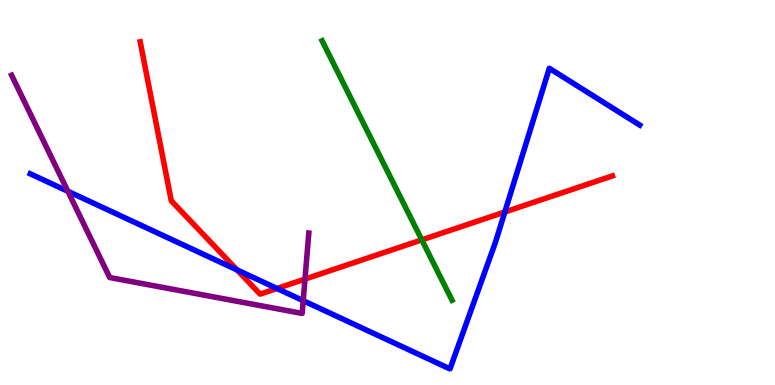[{'lines': ['blue', 'red'], 'intersections': [{'x': 3.06, 'y': 2.99}, {'x': 3.57, 'y': 2.51}, {'x': 6.51, 'y': 4.49}]}, {'lines': ['green', 'red'], 'intersections': [{'x': 5.44, 'y': 3.77}]}, {'lines': ['purple', 'red'], 'intersections': [{'x': 3.94, 'y': 2.75}]}, {'lines': ['blue', 'green'], 'intersections': []}, {'lines': ['blue', 'purple'], 'intersections': [{'x': 0.876, 'y': 5.03}, {'x': 3.91, 'y': 2.19}]}, {'lines': ['green', 'purple'], 'intersections': []}]